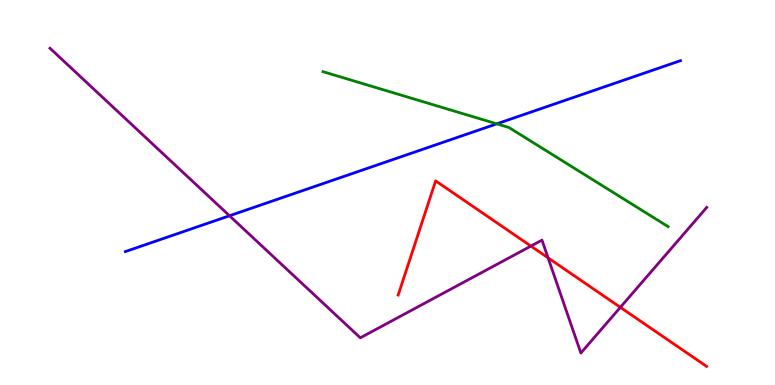[{'lines': ['blue', 'red'], 'intersections': []}, {'lines': ['green', 'red'], 'intersections': []}, {'lines': ['purple', 'red'], 'intersections': [{'x': 6.85, 'y': 3.61}, {'x': 7.07, 'y': 3.3}, {'x': 8.0, 'y': 2.02}]}, {'lines': ['blue', 'green'], 'intersections': [{'x': 6.41, 'y': 6.78}]}, {'lines': ['blue', 'purple'], 'intersections': [{'x': 2.96, 'y': 4.4}]}, {'lines': ['green', 'purple'], 'intersections': []}]